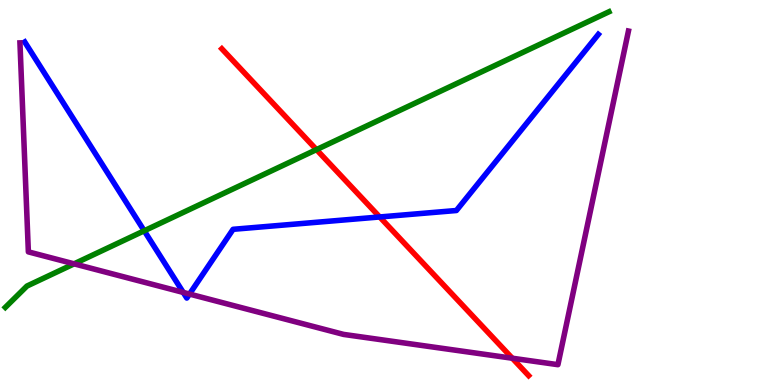[{'lines': ['blue', 'red'], 'intersections': [{'x': 4.9, 'y': 4.36}]}, {'lines': ['green', 'red'], 'intersections': [{'x': 4.08, 'y': 6.11}]}, {'lines': ['purple', 'red'], 'intersections': [{'x': 6.61, 'y': 0.695}]}, {'lines': ['blue', 'green'], 'intersections': [{'x': 1.86, 'y': 4.01}]}, {'lines': ['blue', 'purple'], 'intersections': [{'x': 2.36, 'y': 2.4}, {'x': 2.45, 'y': 2.36}]}, {'lines': ['green', 'purple'], 'intersections': [{'x': 0.956, 'y': 3.15}]}]